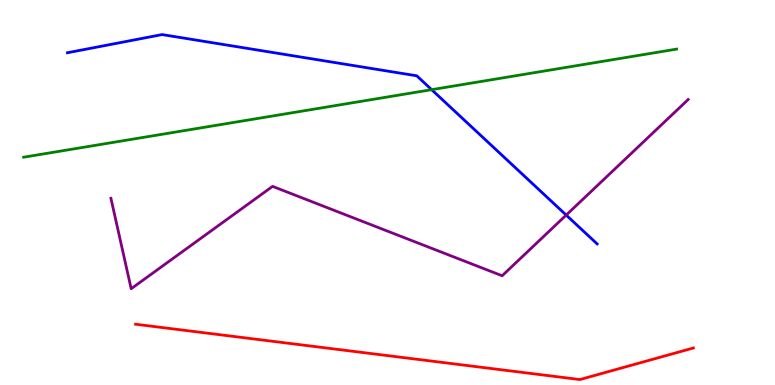[{'lines': ['blue', 'red'], 'intersections': []}, {'lines': ['green', 'red'], 'intersections': []}, {'lines': ['purple', 'red'], 'intersections': []}, {'lines': ['blue', 'green'], 'intersections': [{'x': 5.57, 'y': 7.67}]}, {'lines': ['blue', 'purple'], 'intersections': [{'x': 7.31, 'y': 4.41}]}, {'lines': ['green', 'purple'], 'intersections': []}]